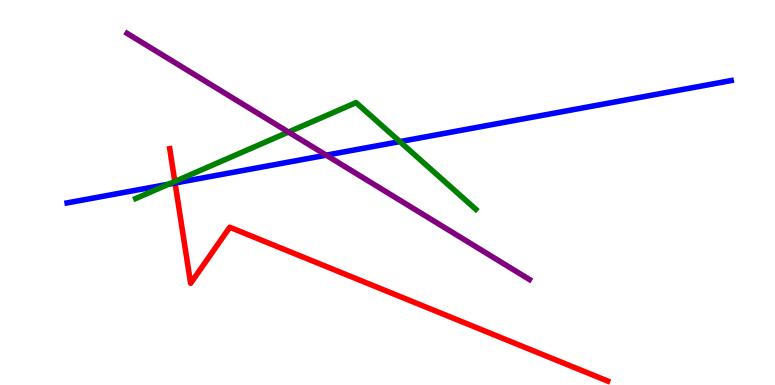[{'lines': ['blue', 'red'], 'intersections': [{'x': 2.26, 'y': 5.25}]}, {'lines': ['green', 'red'], 'intersections': [{'x': 2.26, 'y': 5.29}]}, {'lines': ['purple', 'red'], 'intersections': []}, {'lines': ['blue', 'green'], 'intersections': [{'x': 2.18, 'y': 5.22}, {'x': 5.16, 'y': 6.32}]}, {'lines': ['blue', 'purple'], 'intersections': [{'x': 4.21, 'y': 5.97}]}, {'lines': ['green', 'purple'], 'intersections': [{'x': 3.72, 'y': 6.57}]}]